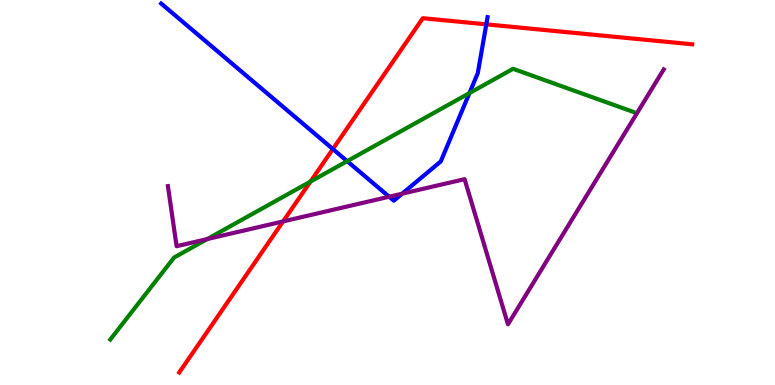[{'lines': ['blue', 'red'], 'intersections': [{'x': 4.3, 'y': 6.13}, {'x': 6.27, 'y': 9.37}]}, {'lines': ['green', 'red'], 'intersections': [{'x': 4.01, 'y': 5.28}]}, {'lines': ['purple', 'red'], 'intersections': [{'x': 3.65, 'y': 4.25}]}, {'lines': ['blue', 'green'], 'intersections': [{'x': 4.48, 'y': 5.81}, {'x': 6.06, 'y': 7.58}]}, {'lines': ['blue', 'purple'], 'intersections': [{'x': 5.02, 'y': 4.89}, {'x': 5.19, 'y': 4.97}]}, {'lines': ['green', 'purple'], 'intersections': [{'x': 2.67, 'y': 3.79}]}]